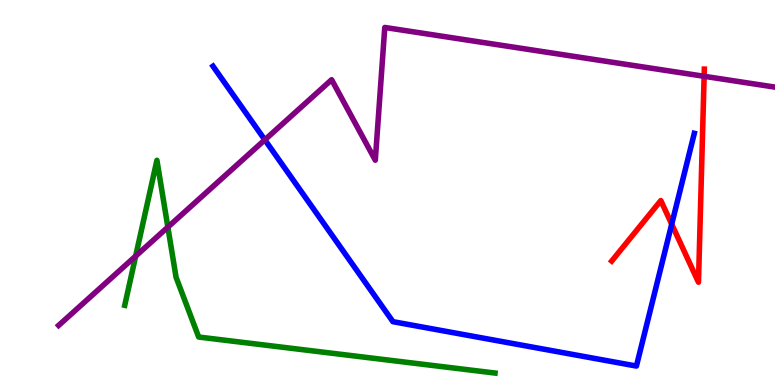[{'lines': ['blue', 'red'], 'intersections': [{'x': 8.67, 'y': 4.18}]}, {'lines': ['green', 'red'], 'intersections': []}, {'lines': ['purple', 'red'], 'intersections': [{'x': 9.09, 'y': 8.02}]}, {'lines': ['blue', 'green'], 'intersections': []}, {'lines': ['blue', 'purple'], 'intersections': [{'x': 3.42, 'y': 6.37}]}, {'lines': ['green', 'purple'], 'intersections': [{'x': 1.75, 'y': 3.35}, {'x': 2.17, 'y': 4.1}]}]